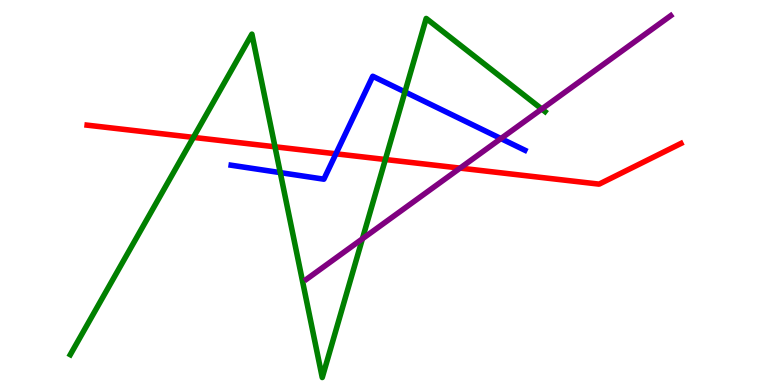[{'lines': ['blue', 'red'], 'intersections': [{'x': 4.33, 'y': 6.0}]}, {'lines': ['green', 'red'], 'intersections': [{'x': 2.5, 'y': 6.43}, {'x': 3.55, 'y': 6.19}, {'x': 4.97, 'y': 5.86}]}, {'lines': ['purple', 'red'], 'intersections': [{'x': 5.94, 'y': 5.63}]}, {'lines': ['blue', 'green'], 'intersections': [{'x': 3.62, 'y': 5.52}, {'x': 5.22, 'y': 7.61}]}, {'lines': ['blue', 'purple'], 'intersections': [{'x': 6.46, 'y': 6.4}]}, {'lines': ['green', 'purple'], 'intersections': [{'x': 4.68, 'y': 3.8}, {'x': 6.99, 'y': 7.17}]}]